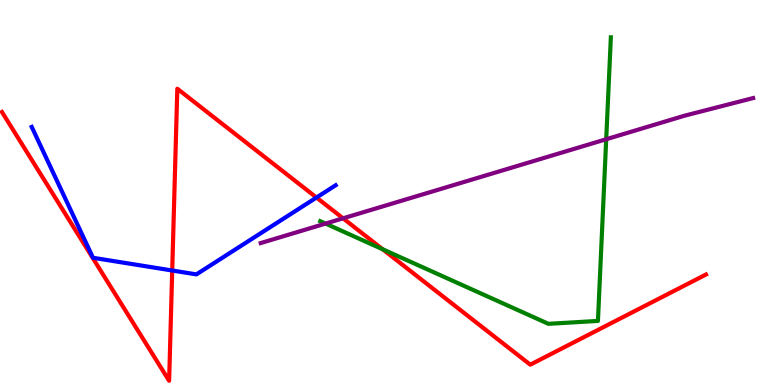[{'lines': ['blue', 'red'], 'intersections': [{'x': 2.22, 'y': 2.97}, {'x': 4.08, 'y': 4.87}]}, {'lines': ['green', 'red'], 'intersections': [{'x': 4.94, 'y': 3.53}]}, {'lines': ['purple', 'red'], 'intersections': [{'x': 4.43, 'y': 4.33}]}, {'lines': ['blue', 'green'], 'intersections': []}, {'lines': ['blue', 'purple'], 'intersections': []}, {'lines': ['green', 'purple'], 'intersections': [{'x': 4.2, 'y': 4.19}, {'x': 7.82, 'y': 6.38}]}]